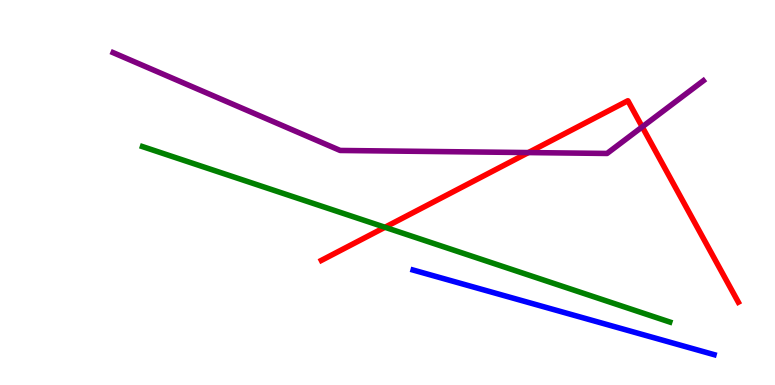[{'lines': ['blue', 'red'], 'intersections': []}, {'lines': ['green', 'red'], 'intersections': [{'x': 4.97, 'y': 4.1}]}, {'lines': ['purple', 'red'], 'intersections': [{'x': 6.82, 'y': 6.04}, {'x': 8.29, 'y': 6.7}]}, {'lines': ['blue', 'green'], 'intersections': []}, {'lines': ['blue', 'purple'], 'intersections': []}, {'lines': ['green', 'purple'], 'intersections': []}]